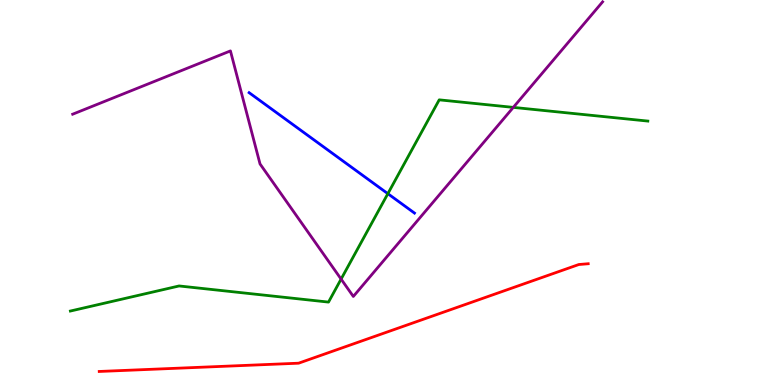[{'lines': ['blue', 'red'], 'intersections': []}, {'lines': ['green', 'red'], 'intersections': []}, {'lines': ['purple', 'red'], 'intersections': []}, {'lines': ['blue', 'green'], 'intersections': [{'x': 5.0, 'y': 4.97}]}, {'lines': ['blue', 'purple'], 'intersections': []}, {'lines': ['green', 'purple'], 'intersections': [{'x': 4.4, 'y': 2.75}, {'x': 6.62, 'y': 7.21}]}]